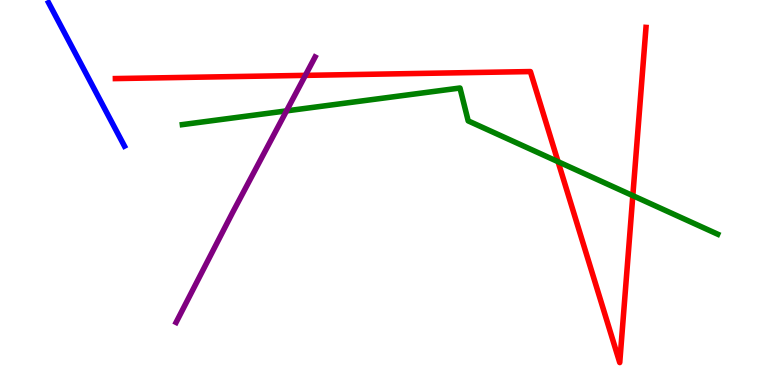[{'lines': ['blue', 'red'], 'intersections': []}, {'lines': ['green', 'red'], 'intersections': [{'x': 7.2, 'y': 5.8}, {'x': 8.17, 'y': 4.92}]}, {'lines': ['purple', 'red'], 'intersections': [{'x': 3.94, 'y': 8.04}]}, {'lines': ['blue', 'green'], 'intersections': []}, {'lines': ['blue', 'purple'], 'intersections': []}, {'lines': ['green', 'purple'], 'intersections': [{'x': 3.7, 'y': 7.12}]}]